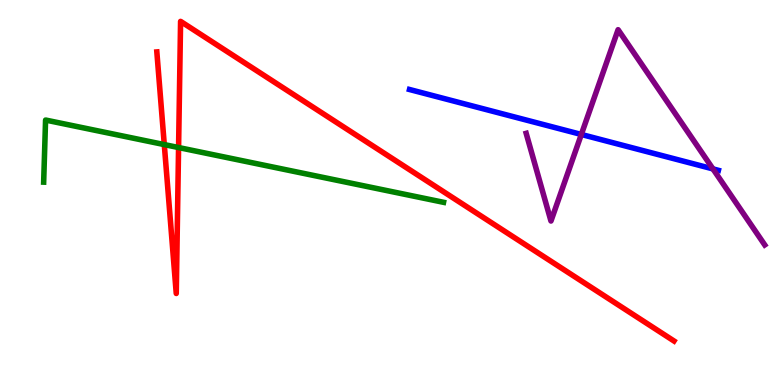[{'lines': ['blue', 'red'], 'intersections': []}, {'lines': ['green', 'red'], 'intersections': [{'x': 2.12, 'y': 6.24}, {'x': 2.3, 'y': 6.17}]}, {'lines': ['purple', 'red'], 'intersections': []}, {'lines': ['blue', 'green'], 'intersections': []}, {'lines': ['blue', 'purple'], 'intersections': [{'x': 7.5, 'y': 6.51}, {'x': 9.2, 'y': 5.61}]}, {'lines': ['green', 'purple'], 'intersections': []}]